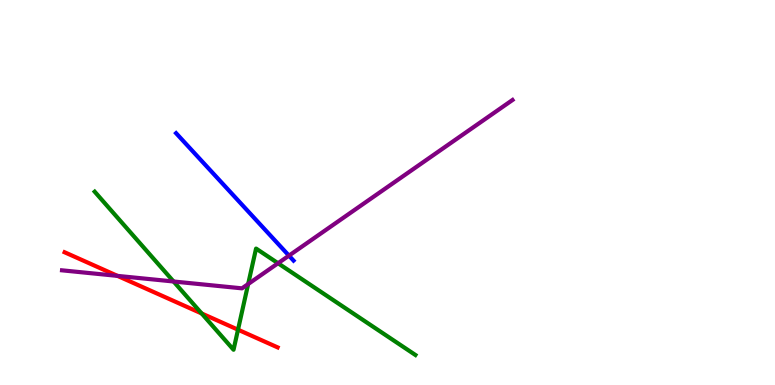[{'lines': ['blue', 'red'], 'intersections': []}, {'lines': ['green', 'red'], 'intersections': [{'x': 2.6, 'y': 1.86}, {'x': 3.07, 'y': 1.44}]}, {'lines': ['purple', 'red'], 'intersections': [{'x': 1.52, 'y': 2.83}]}, {'lines': ['blue', 'green'], 'intersections': []}, {'lines': ['blue', 'purple'], 'intersections': [{'x': 3.73, 'y': 3.36}]}, {'lines': ['green', 'purple'], 'intersections': [{'x': 2.24, 'y': 2.69}, {'x': 3.2, 'y': 2.62}, {'x': 3.59, 'y': 3.16}]}]